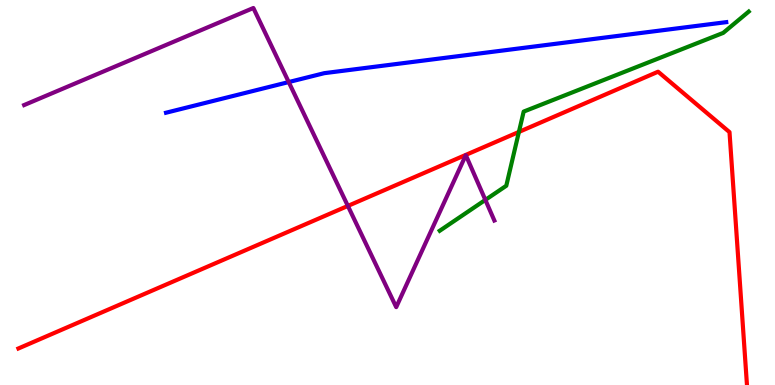[{'lines': ['blue', 'red'], 'intersections': []}, {'lines': ['green', 'red'], 'intersections': [{'x': 6.7, 'y': 6.57}]}, {'lines': ['purple', 'red'], 'intersections': [{'x': 4.49, 'y': 4.65}]}, {'lines': ['blue', 'green'], 'intersections': []}, {'lines': ['blue', 'purple'], 'intersections': [{'x': 3.73, 'y': 7.87}]}, {'lines': ['green', 'purple'], 'intersections': [{'x': 6.26, 'y': 4.81}]}]